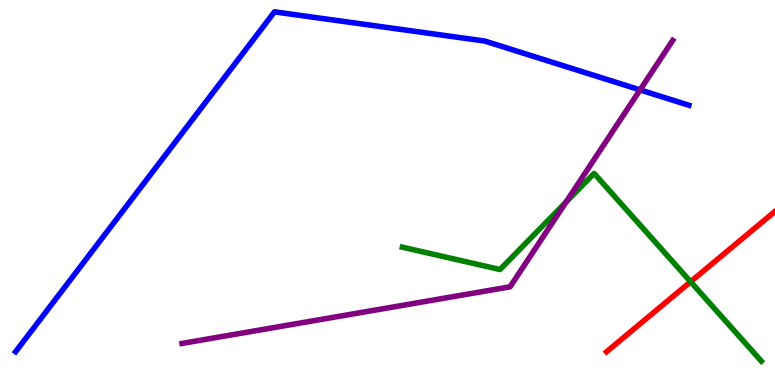[{'lines': ['blue', 'red'], 'intersections': []}, {'lines': ['green', 'red'], 'intersections': [{'x': 8.91, 'y': 2.68}]}, {'lines': ['purple', 'red'], 'intersections': []}, {'lines': ['blue', 'green'], 'intersections': []}, {'lines': ['blue', 'purple'], 'intersections': [{'x': 8.26, 'y': 7.67}]}, {'lines': ['green', 'purple'], 'intersections': [{'x': 7.3, 'y': 4.75}]}]